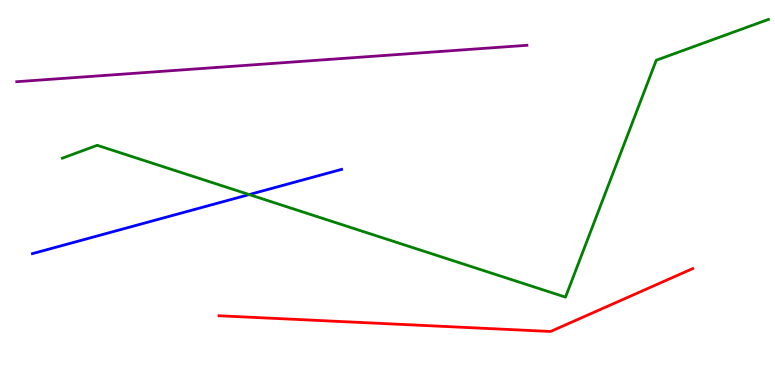[{'lines': ['blue', 'red'], 'intersections': []}, {'lines': ['green', 'red'], 'intersections': []}, {'lines': ['purple', 'red'], 'intersections': []}, {'lines': ['blue', 'green'], 'intersections': [{'x': 3.22, 'y': 4.95}]}, {'lines': ['blue', 'purple'], 'intersections': []}, {'lines': ['green', 'purple'], 'intersections': []}]